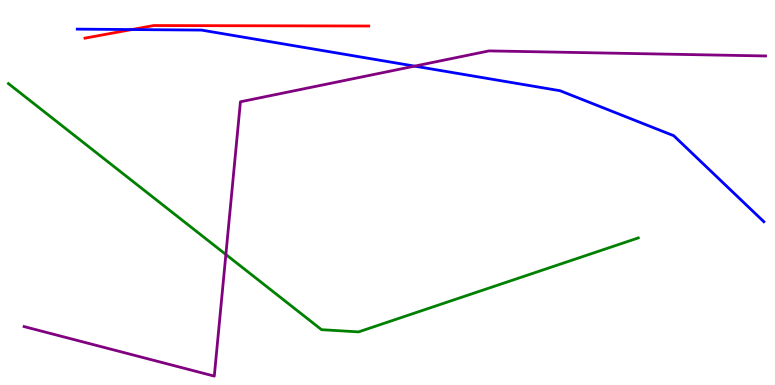[{'lines': ['blue', 'red'], 'intersections': [{'x': 1.7, 'y': 9.23}]}, {'lines': ['green', 'red'], 'intersections': []}, {'lines': ['purple', 'red'], 'intersections': []}, {'lines': ['blue', 'green'], 'intersections': []}, {'lines': ['blue', 'purple'], 'intersections': [{'x': 5.35, 'y': 8.28}]}, {'lines': ['green', 'purple'], 'intersections': [{'x': 2.91, 'y': 3.39}]}]